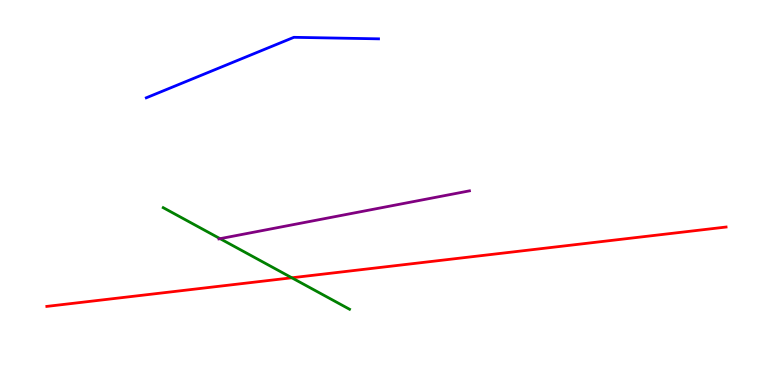[{'lines': ['blue', 'red'], 'intersections': []}, {'lines': ['green', 'red'], 'intersections': [{'x': 3.77, 'y': 2.79}]}, {'lines': ['purple', 'red'], 'intersections': []}, {'lines': ['blue', 'green'], 'intersections': []}, {'lines': ['blue', 'purple'], 'intersections': []}, {'lines': ['green', 'purple'], 'intersections': [{'x': 2.84, 'y': 3.8}]}]